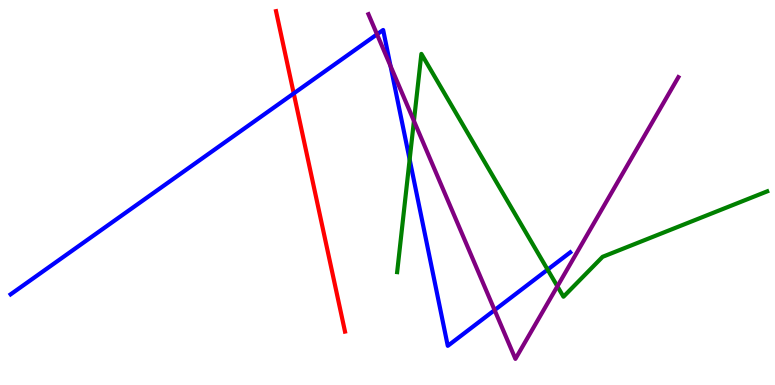[{'lines': ['blue', 'red'], 'intersections': [{'x': 3.79, 'y': 7.57}]}, {'lines': ['green', 'red'], 'intersections': []}, {'lines': ['purple', 'red'], 'intersections': []}, {'lines': ['blue', 'green'], 'intersections': [{'x': 5.29, 'y': 5.86}, {'x': 7.07, 'y': 3.0}]}, {'lines': ['blue', 'purple'], 'intersections': [{'x': 4.86, 'y': 9.11}, {'x': 5.04, 'y': 8.28}, {'x': 6.38, 'y': 1.95}]}, {'lines': ['green', 'purple'], 'intersections': [{'x': 5.34, 'y': 6.86}, {'x': 7.19, 'y': 2.56}]}]